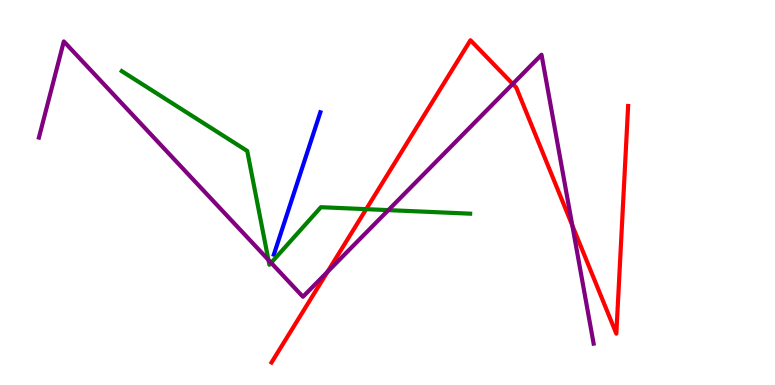[{'lines': ['blue', 'red'], 'intersections': []}, {'lines': ['green', 'red'], 'intersections': [{'x': 4.72, 'y': 4.57}]}, {'lines': ['purple', 'red'], 'intersections': [{'x': 4.23, 'y': 2.94}, {'x': 6.62, 'y': 7.82}, {'x': 7.38, 'y': 4.15}]}, {'lines': ['blue', 'green'], 'intersections': []}, {'lines': ['blue', 'purple'], 'intersections': []}, {'lines': ['green', 'purple'], 'intersections': [{'x': 3.46, 'y': 3.25}, {'x': 3.5, 'y': 3.17}, {'x': 5.01, 'y': 4.54}]}]